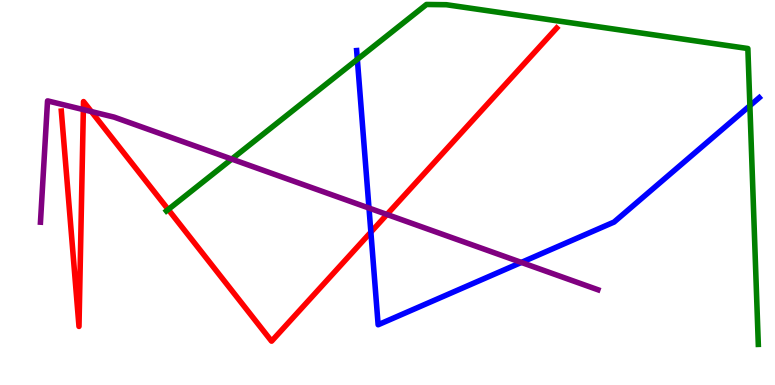[{'lines': ['blue', 'red'], 'intersections': [{'x': 4.79, 'y': 3.97}]}, {'lines': ['green', 'red'], 'intersections': [{'x': 2.17, 'y': 4.56}]}, {'lines': ['purple', 'red'], 'intersections': [{'x': 1.08, 'y': 7.15}, {'x': 1.18, 'y': 7.1}, {'x': 4.99, 'y': 4.43}]}, {'lines': ['blue', 'green'], 'intersections': [{'x': 4.61, 'y': 8.46}, {'x': 9.68, 'y': 7.25}]}, {'lines': ['blue', 'purple'], 'intersections': [{'x': 4.76, 'y': 4.6}, {'x': 6.73, 'y': 3.18}]}, {'lines': ['green', 'purple'], 'intersections': [{'x': 2.99, 'y': 5.87}]}]